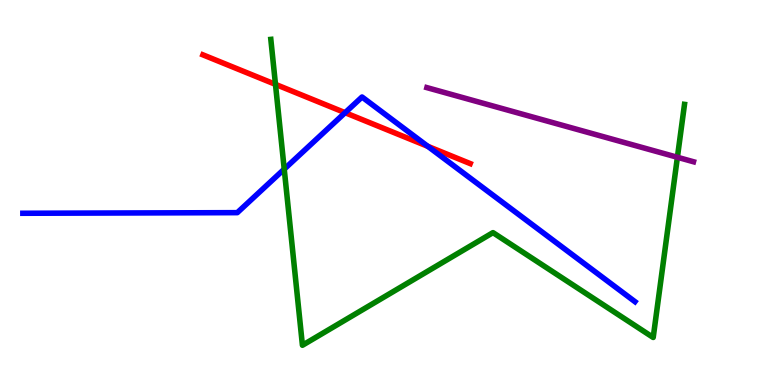[{'lines': ['blue', 'red'], 'intersections': [{'x': 4.45, 'y': 7.07}, {'x': 5.52, 'y': 6.2}]}, {'lines': ['green', 'red'], 'intersections': [{'x': 3.55, 'y': 7.81}]}, {'lines': ['purple', 'red'], 'intersections': []}, {'lines': ['blue', 'green'], 'intersections': [{'x': 3.67, 'y': 5.61}]}, {'lines': ['blue', 'purple'], 'intersections': []}, {'lines': ['green', 'purple'], 'intersections': [{'x': 8.74, 'y': 5.91}]}]